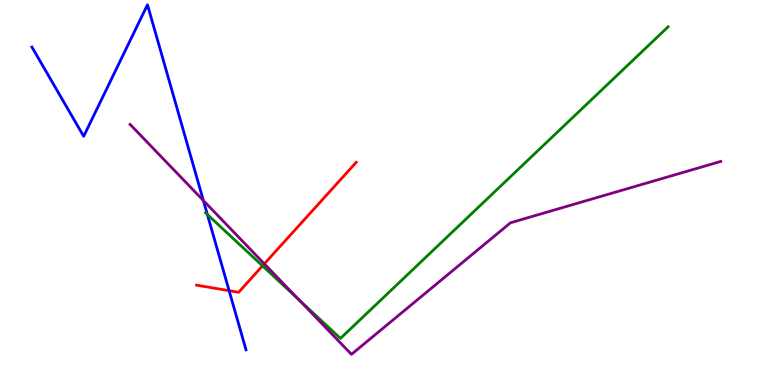[{'lines': ['blue', 'red'], 'intersections': [{'x': 2.96, 'y': 2.45}]}, {'lines': ['green', 'red'], 'intersections': [{'x': 3.39, 'y': 3.09}]}, {'lines': ['purple', 'red'], 'intersections': [{'x': 3.41, 'y': 3.15}]}, {'lines': ['blue', 'green'], 'intersections': [{'x': 2.68, 'y': 4.43}]}, {'lines': ['blue', 'purple'], 'intersections': [{'x': 2.62, 'y': 4.79}]}, {'lines': ['green', 'purple'], 'intersections': [{'x': 3.85, 'y': 2.22}]}]